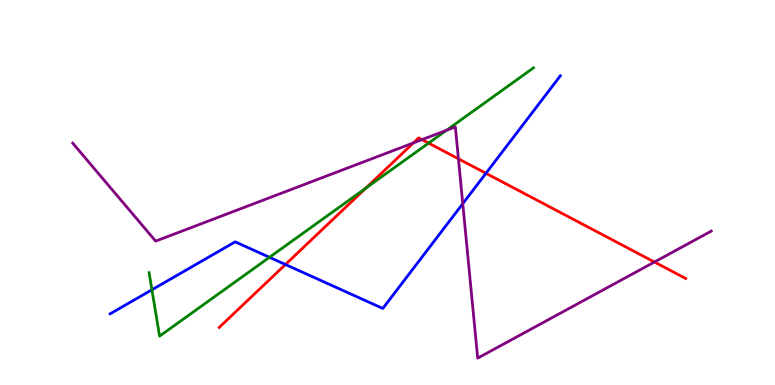[{'lines': ['blue', 'red'], 'intersections': [{'x': 3.68, 'y': 3.13}, {'x': 6.27, 'y': 5.5}]}, {'lines': ['green', 'red'], 'intersections': [{'x': 4.72, 'y': 5.11}, {'x': 5.53, 'y': 6.28}]}, {'lines': ['purple', 'red'], 'intersections': [{'x': 5.33, 'y': 6.29}, {'x': 5.45, 'y': 6.37}, {'x': 5.92, 'y': 5.88}, {'x': 8.44, 'y': 3.19}]}, {'lines': ['blue', 'green'], 'intersections': [{'x': 1.96, 'y': 2.47}, {'x': 3.48, 'y': 3.32}]}, {'lines': ['blue', 'purple'], 'intersections': [{'x': 5.97, 'y': 4.71}]}, {'lines': ['green', 'purple'], 'intersections': [{'x': 5.76, 'y': 6.62}]}]